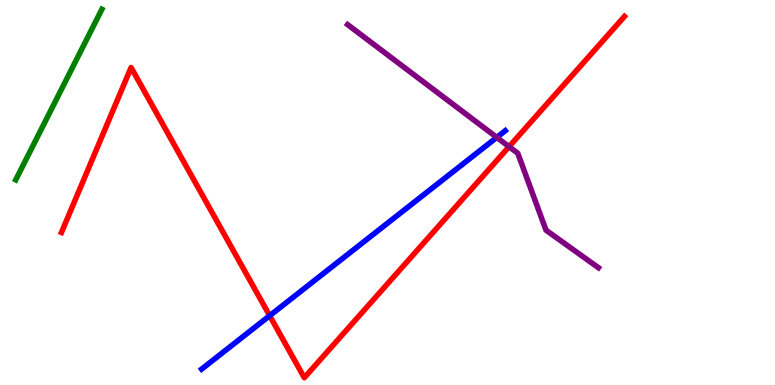[{'lines': ['blue', 'red'], 'intersections': [{'x': 3.48, 'y': 1.8}]}, {'lines': ['green', 'red'], 'intersections': []}, {'lines': ['purple', 'red'], 'intersections': [{'x': 6.57, 'y': 6.19}]}, {'lines': ['blue', 'green'], 'intersections': []}, {'lines': ['blue', 'purple'], 'intersections': [{'x': 6.41, 'y': 6.43}]}, {'lines': ['green', 'purple'], 'intersections': []}]